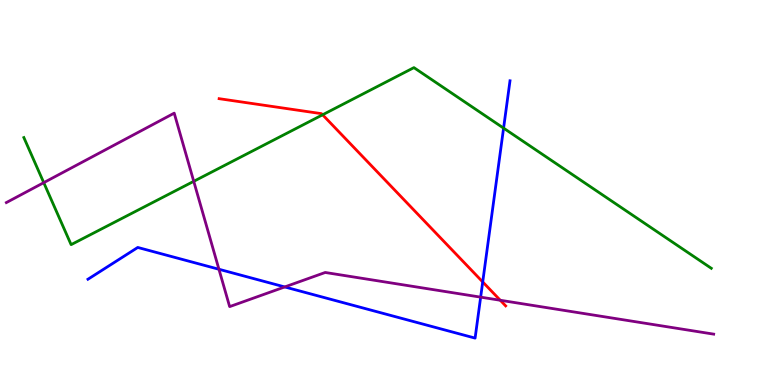[{'lines': ['blue', 'red'], 'intersections': [{'x': 6.23, 'y': 2.68}]}, {'lines': ['green', 'red'], 'intersections': [{'x': 4.16, 'y': 7.02}]}, {'lines': ['purple', 'red'], 'intersections': [{'x': 6.46, 'y': 2.2}]}, {'lines': ['blue', 'green'], 'intersections': [{'x': 6.5, 'y': 6.67}]}, {'lines': ['blue', 'purple'], 'intersections': [{'x': 2.83, 'y': 3.01}, {'x': 3.67, 'y': 2.55}, {'x': 6.2, 'y': 2.28}]}, {'lines': ['green', 'purple'], 'intersections': [{'x': 0.565, 'y': 5.26}, {'x': 2.5, 'y': 5.29}]}]